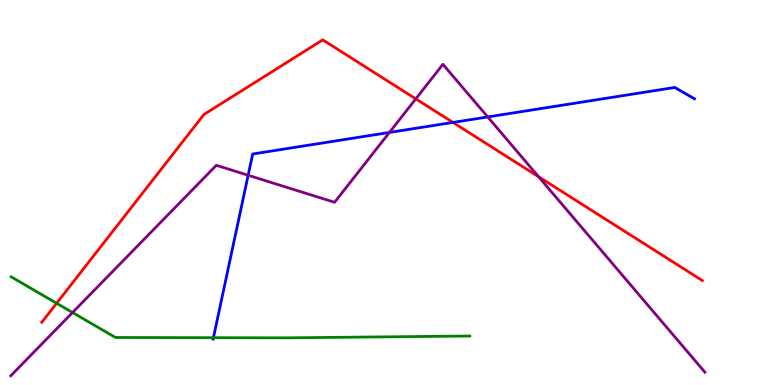[{'lines': ['blue', 'red'], 'intersections': [{'x': 5.84, 'y': 6.82}]}, {'lines': ['green', 'red'], 'intersections': [{'x': 0.731, 'y': 2.12}]}, {'lines': ['purple', 'red'], 'intersections': [{'x': 5.37, 'y': 7.43}, {'x': 6.95, 'y': 5.41}]}, {'lines': ['blue', 'green'], 'intersections': [{'x': 2.75, 'y': 1.23}]}, {'lines': ['blue', 'purple'], 'intersections': [{'x': 3.2, 'y': 5.45}, {'x': 5.02, 'y': 6.56}, {'x': 6.29, 'y': 6.96}]}, {'lines': ['green', 'purple'], 'intersections': [{'x': 0.936, 'y': 1.88}]}]